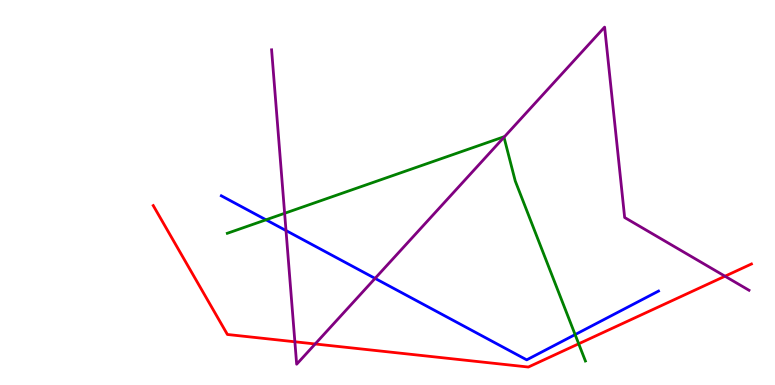[{'lines': ['blue', 'red'], 'intersections': []}, {'lines': ['green', 'red'], 'intersections': [{'x': 7.47, 'y': 1.07}]}, {'lines': ['purple', 'red'], 'intersections': [{'x': 3.8, 'y': 1.12}, {'x': 4.07, 'y': 1.07}, {'x': 9.35, 'y': 2.83}]}, {'lines': ['blue', 'green'], 'intersections': [{'x': 3.43, 'y': 4.29}, {'x': 7.42, 'y': 1.31}]}, {'lines': ['blue', 'purple'], 'intersections': [{'x': 3.69, 'y': 4.01}, {'x': 4.84, 'y': 2.77}]}, {'lines': ['green', 'purple'], 'intersections': [{'x': 3.67, 'y': 4.46}, {'x': 6.5, 'y': 6.43}]}]